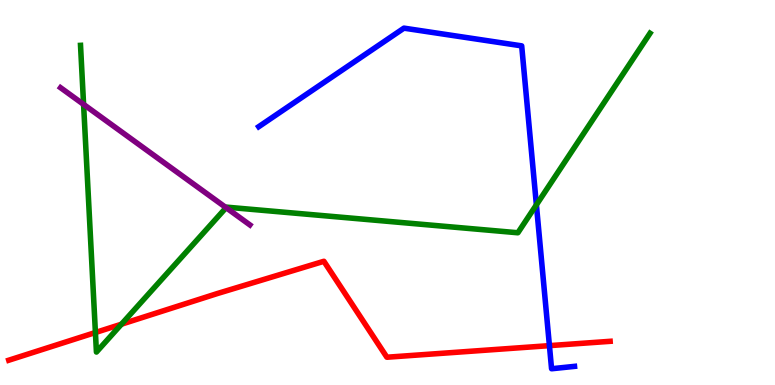[{'lines': ['blue', 'red'], 'intersections': [{'x': 7.09, 'y': 1.02}]}, {'lines': ['green', 'red'], 'intersections': [{'x': 1.23, 'y': 1.36}, {'x': 1.57, 'y': 1.58}]}, {'lines': ['purple', 'red'], 'intersections': []}, {'lines': ['blue', 'green'], 'intersections': [{'x': 6.92, 'y': 4.68}]}, {'lines': ['blue', 'purple'], 'intersections': []}, {'lines': ['green', 'purple'], 'intersections': [{'x': 1.08, 'y': 7.29}, {'x': 2.92, 'y': 4.61}]}]